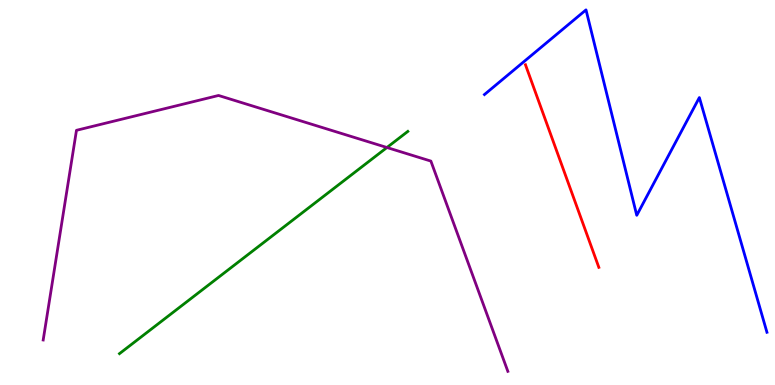[{'lines': ['blue', 'red'], 'intersections': []}, {'lines': ['green', 'red'], 'intersections': []}, {'lines': ['purple', 'red'], 'intersections': []}, {'lines': ['blue', 'green'], 'intersections': []}, {'lines': ['blue', 'purple'], 'intersections': []}, {'lines': ['green', 'purple'], 'intersections': [{'x': 4.99, 'y': 6.17}]}]